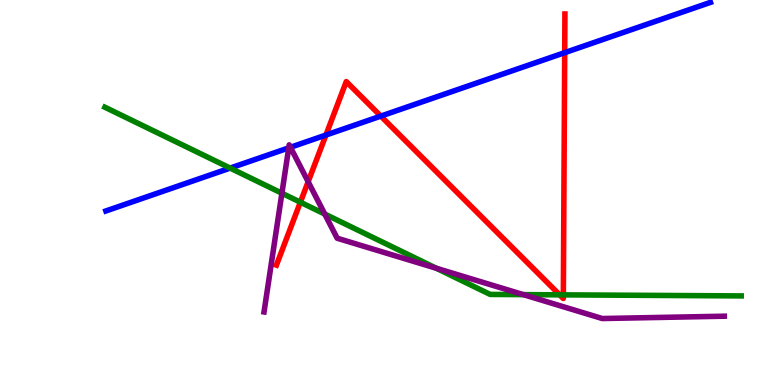[{'lines': ['blue', 'red'], 'intersections': [{'x': 4.21, 'y': 6.49}, {'x': 4.91, 'y': 6.98}, {'x': 7.29, 'y': 8.63}]}, {'lines': ['green', 'red'], 'intersections': [{'x': 3.88, 'y': 4.75}, {'x': 7.22, 'y': 2.34}, {'x': 7.27, 'y': 2.34}]}, {'lines': ['purple', 'red'], 'intersections': [{'x': 3.98, 'y': 5.28}]}, {'lines': ['blue', 'green'], 'intersections': [{'x': 2.97, 'y': 5.63}]}, {'lines': ['blue', 'purple'], 'intersections': [{'x': 3.73, 'y': 6.16}, {'x': 3.75, 'y': 6.17}]}, {'lines': ['green', 'purple'], 'intersections': [{'x': 3.64, 'y': 4.98}, {'x': 4.19, 'y': 4.44}, {'x': 5.63, 'y': 3.03}, {'x': 6.75, 'y': 2.35}]}]